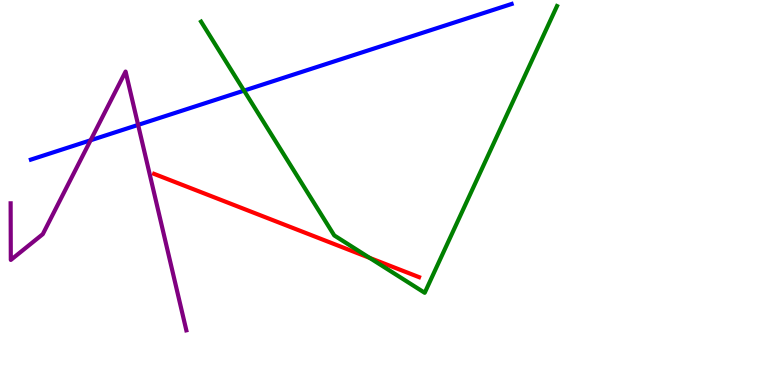[{'lines': ['blue', 'red'], 'intersections': []}, {'lines': ['green', 'red'], 'intersections': [{'x': 4.77, 'y': 3.3}]}, {'lines': ['purple', 'red'], 'intersections': []}, {'lines': ['blue', 'green'], 'intersections': [{'x': 3.15, 'y': 7.65}]}, {'lines': ['blue', 'purple'], 'intersections': [{'x': 1.17, 'y': 6.36}, {'x': 1.78, 'y': 6.76}]}, {'lines': ['green', 'purple'], 'intersections': []}]